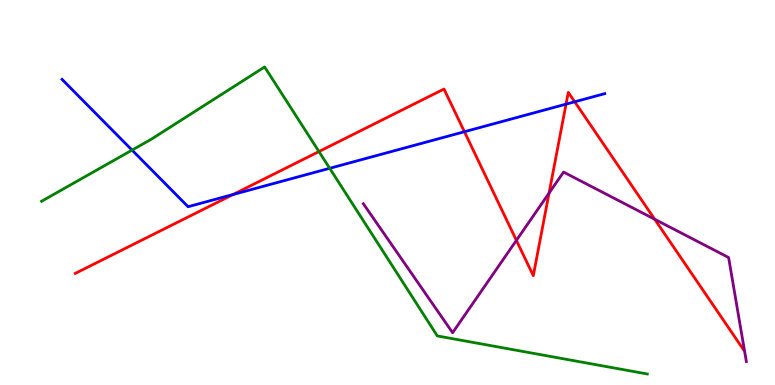[{'lines': ['blue', 'red'], 'intersections': [{'x': 3.01, 'y': 4.95}, {'x': 5.99, 'y': 6.58}, {'x': 7.3, 'y': 7.29}, {'x': 7.42, 'y': 7.36}]}, {'lines': ['green', 'red'], 'intersections': [{'x': 4.12, 'y': 6.06}]}, {'lines': ['purple', 'red'], 'intersections': [{'x': 6.66, 'y': 3.76}, {'x': 7.08, 'y': 4.99}, {'x': 8.45, 'y': 4.31}]}, {'lines': ['blue', 'green'], 'intersections': [{'x': 1.7, 'y': 6.1}, {'x': 4.25, 'y': 5.63}]}, {'lines': ['blue', 'purple'], 'intersections': []}, {'lines': ['green', 'purple'], 'intersections': []}]